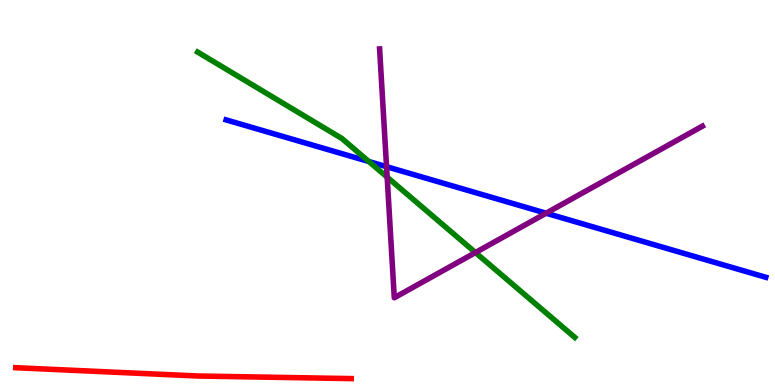[{'lines': ['blue', 'red'], 'intersections': []}, {'lines': ['green', 'red'], 'intersections': []}, {'lines': ['purple', 'red'], 'intersections': []}, {'lines': ['blue', 'green'], 'intersections': [{'x': 4.76, 'y': 5.8}]}, {'lines': ['blue', 'purple'], 'intersections': [{'x': 4.99, 'y': 5.67}, {'x': 7.05, 'y': 4.46}]}, {'lines': ['green', 'purple'], 'intersections': [{'x': 5.0, 'y': 5.4}, {'x': 6.13, 'y': 3.44}]}]